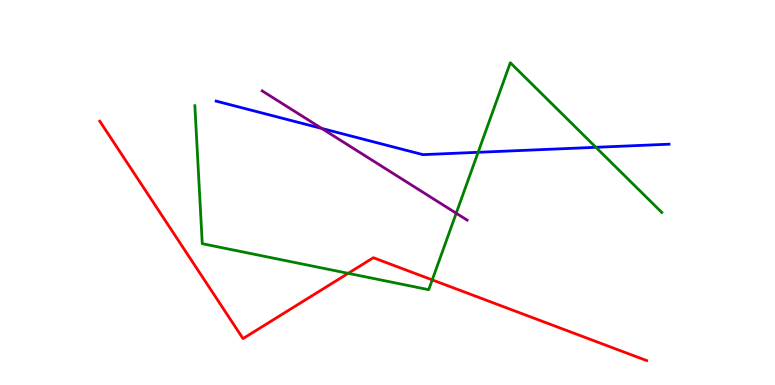[{'lines': ['blue', 'red'], 'intersections': []}, {'lines': ['green', 'red'], 'intersections': [{'x': 4.49, 'y': 2.9}, {'x': 5.58, 'y': 2.73}]}, {'lines': ['purple', 'red'], 'intersections': []}, {'lines': ['blue', 'green'], 'intersections': [{'x': 6.17, 'y': 6.04}, {'x': 7.69, 'y': 6.17}]}, {'lines': ['blue', 'purple'], 'intersections': [{'x': 4.15, 'y': 6.66}]}, {'lines': ['green', 'purple'], 'intersections': [{'x': 5.89, 'y': 4.46}]}]